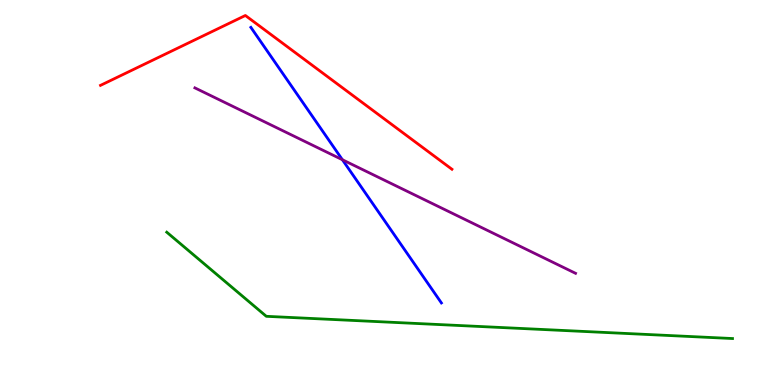[{'lines': ['blue', 'red'], 'intersections': []}, {'lines': ['green', 'red'], 'intersections': []}, {'lines': ['purple', 'red'], 'intersections': []}, {'lines': ['blue', 'green'], 'intersections': []}, {'lines': ['blue', 'purple'], 'intersections': [{'x': 4.42, 'y': 5.85}]}, {'lines': ['green', 'purple'], 'intersections': []}]